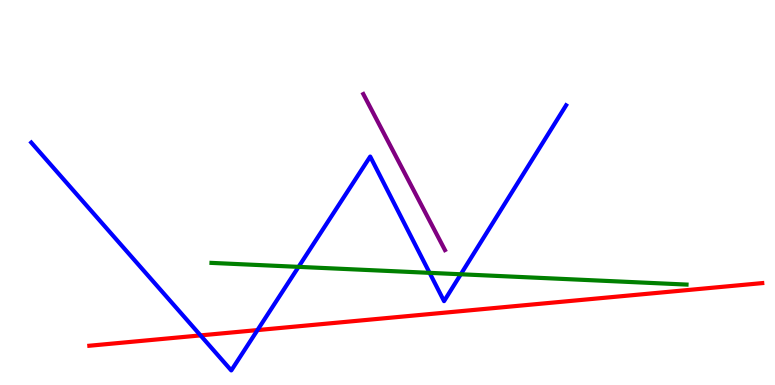[{'lines': ['blue', 'red'], 'intersections': [{'x': 2.59, 'y': 1.29}, {'x': 3.32, 'y': 1.43}]}, {'lines': ['green', 'red'], 'intersections': []}, {'lines': ['purple', 'red'], 'intersections': []}, {'lines': ['blue', 'green'], 'intersections': [{'x': 3.85, 'y': 3.07}, {'x': 5.54, 'y': 2.91}, {'x': 5.95, 'y': 2.88}]}, {'lines': ['blue', 'purple'], 'intersections': []}, {'lines': ['green', 'purple'], 'intersections': []}]